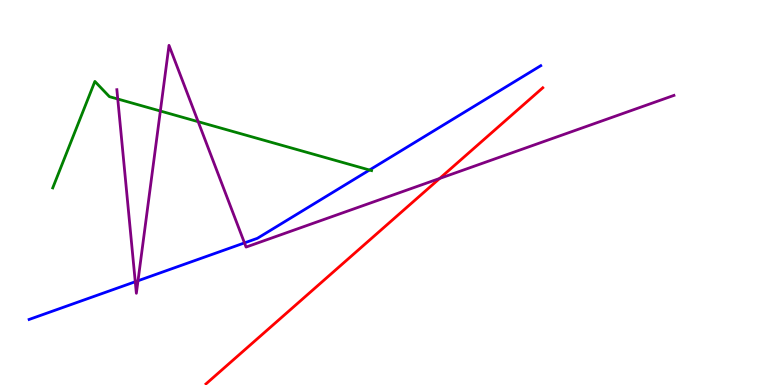[{'lines': ['blue', 'red'], 'intersections': []}, {'lines': ['green', 'red'], 'intersections': []}, {'lines': ['purple', 'red'], 'intersections': [{'x': 5.67, 'y': 5.36}]}, {'lines': ['blue', 'green'], 'intersections': [{'x': 4.77, 'y': 5.58}]}, {'lines': ['blue', 'purple'], 'intersections': [{'x': 1.75, 'y': 2.68}, {'x': 1.78, 'y': 2.71}, {'x': 3.15, 'y': 3.69}]}, {'lines': ['green', 'purple'], 'intersections': [{'x': 1.52, 'y': 7.43}, {'x': 2.07, 'y': 7.12}, {'x': 2.56, 'y': 6.84}]}]